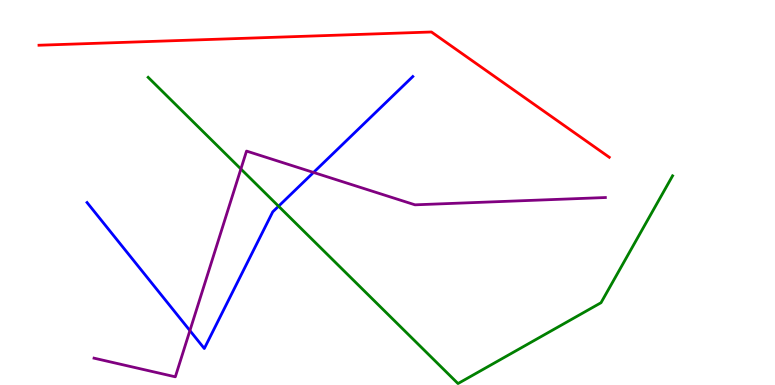[{'lines': ['blue', 'red'], 'intersections': []}, {'lines': ['green', 'red'], 'intersections': []}, {'lines': ['purple', 'red'], 'intersections': []}, {'lines': ['blue', 'green'], 'intersections': [{'x': 3.59, 'y': 4.64}]}, {'lines': ['blue', 'purple'], 'intersections': [{'x': 2.45, 'y': 1.41}, {'x': 4.05, 'y': 5.52}]}, {'lines': ['green', 'purple'], 'intersections': [{'x': 3.11, 'y': 5.61}]}]